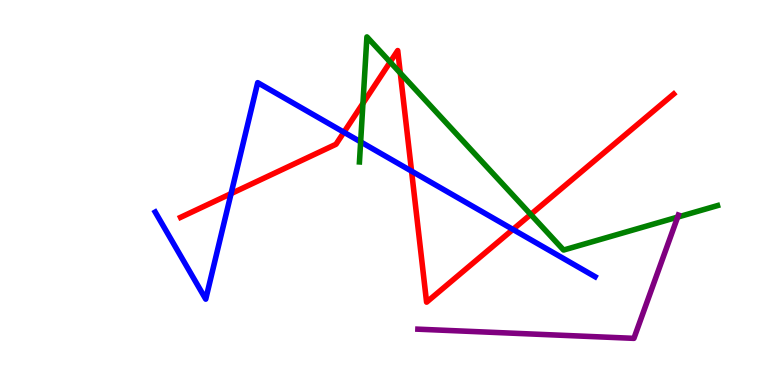[{'lines': ['blue', 'red'], 'intersections': [{'x': 2.98, 'y': 4.97}, {'x': 4.44, 'y': 6.57}, {'x': 5.31, 'y': 5.55}, {'x': 6.62, 'y': 4.04}]}, {'lines': ['green', 'red'], 'intersections': [{'x': 4.68, 'y': 7.32}, {'x': 5.03, 'y': 8.39}, {'x': 5.17, 'y': 8.1}, {'x': 6.85, 'y': 4.43}]}, {'lines': ['purple', 'red'], 'intersections': []}, {'lines': ['blue', 'green'], 'intersections': [{'x': 4.65, 'y': 6.32}]}, {'lines': ['blue', 'purple'], 'intersections': []}, {'lines': ['green', 'purple'], 'intersections': [{'x': 8.74, 'y': 4.36}]}]